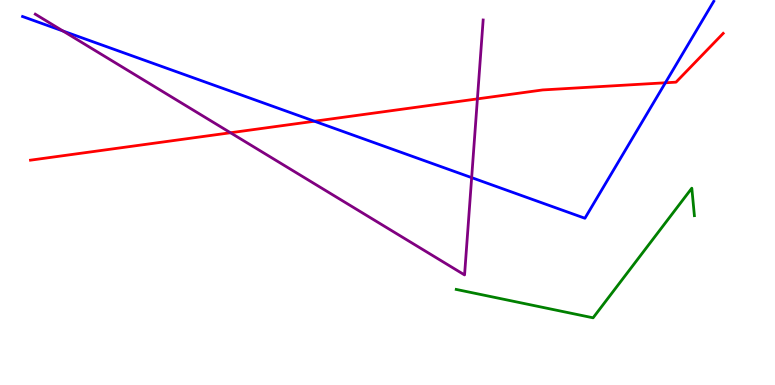[{'lines': ['blue', 'red'], 'intersections': [{'x': 4.06, 'y': 6.85}, {'x': 8.59, 'y': 7.85}]}, {'lines': ['green', 'red'], 'intersections': []}, {'lines': ['purple', 'red'], 'intersections': [{'x': 2.97, 'y': 6.55}, {'x': 6.16, 'y': 7.43}]}, {'lines': ['blue', 'green'], 'intersections': []}, {'lines': ['blue', 'purple'], 'intersections': [{'x': 0.813, 'y': 9.19}, {'x': 6.09, 'y': 5.39}]}, {'lines': ['green', 'purple'], 'intersections': []}]